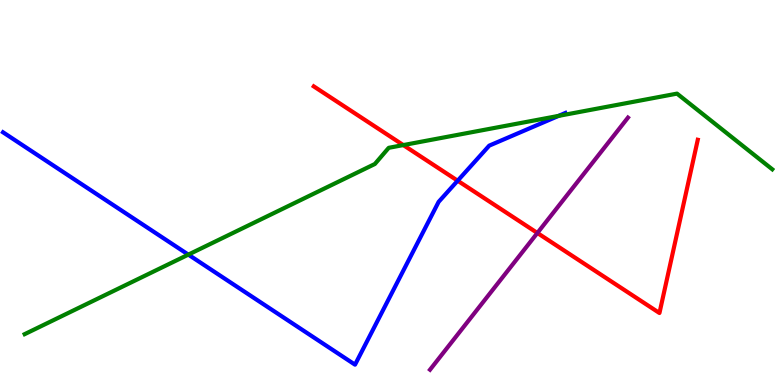[{'lines': ['blue', 'red'], 'intersections': [{'x': 5.91, 'y': 5.31}]}, {'lines': ['green', 'red'], 'intersections': [{'x': 5.2, 'y': 6.23}]}, {'lines': ['purple', 'red'], 'intersections': [{'x': 6.93, 'y': 3.95}]}, {'lines': ['blue', 'green'], 'intersections': [{'x': 2.43, 'y': 3.39}, {'x': 7.21, 'y': 6.99}]}, {'lines': ['blue', 'purple'], 'intersections': []}, {'lines': ['green', 'purple'], 'intersections': []}]